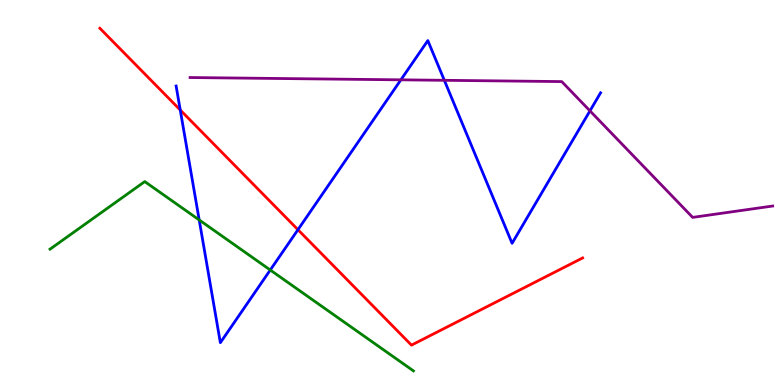[{'lines': ['blue', 'red'], 'intersections': [{'x': 2.33, 'y': 7.14}, {'x': 3.84, 'y': 4.03}]}, {'lines': ['green', 'red'], 'intersections': []}, {'lines': ['purple', 'red'], 'intersections': []}, {'lines': ['blue', 'green'], 'intersections': [{'x': 2.57, 'y': 4.29}, {'x': 3.49, 'y': 2.99}]}, {'lines': ['blue', 'purple'], 'intersections': [{'x': 5.17, 'y': 7.93}, {'x': 5.73, 'y': 7.91}, {'x': 7.61, 'y': 7.12}]}, {'lines': ['green', 'purple'], 'intersections': []}]